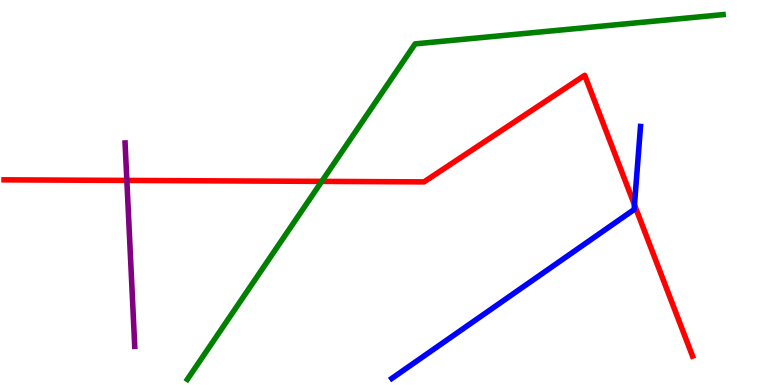[{'lines': ['blue', 'red'], 'intersections': [{'x': 8.19, 'y': 4.68}]}, {'lines': ['green', 'red'], 'intersections': [{'x': 4.15, 'y': 5.29}]}, {'lines': ['purple', 'red'], 'intersections': [{'x': 1.64, 'y': 5.31}]}, {'lines': ['blue', 'green'], 'intersections': []}, {'lines': ['blue', 'purple'], 'intersections': []}, {'lines': ['green', 'purple'], 'intersections': []}]